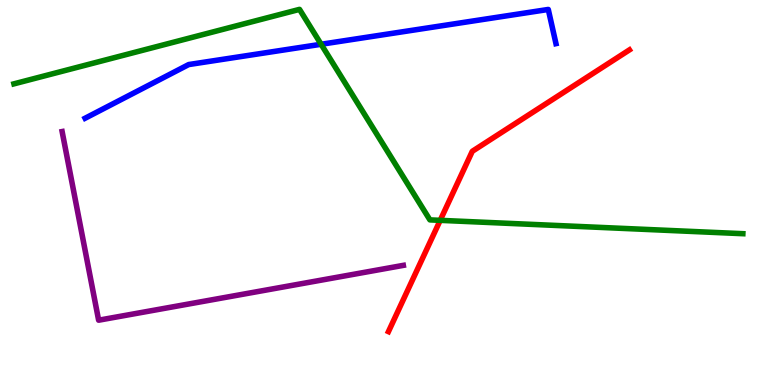[{'lines': ['blue', 'red'], 'intersections': []}, {'lines': ['green', 'red'], 'intersections': [{'x': 5.68, 'y': 4.28}]}, {'lines': ['purple', 'red'], 'intersections': []}, {'lines': ['blue', 'green'], 'intersections': [{'x': 4.14, 'y': 8.85}]}, {'lines': ['blue', 'purple'], 'intersections': []}, {'lines': ['green', 'purple'], 'intersections': []}]